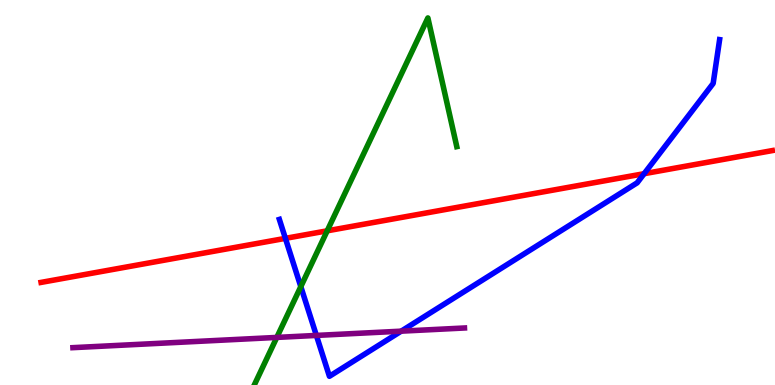[{'lines': ['blue', 'red'], 'intersections': [{'x': 3.68, 'y': 3.81}, {'x': 8.31, 'y': 5.49}]}, {'lines': ['green', 'red'], 'intersections': [{'x': 4.22, 'y': 4.0}]}, {'lines': ['purple', 'red'], 'intersections': []}, {'lines': ['blue', 'green'], 'intersections': [{'x': 3.88, 'y': 2.56}]}, {'lines': ['blue', 'purple'], 'intersections': [{'x': 4.08, 'y': 1.29}, {'x': 5.18, 'y': 1.4}]}, {'lines': ['green', 'purple'], 'intersections': [{'x': 3.57, 'y': 1.24}]}]